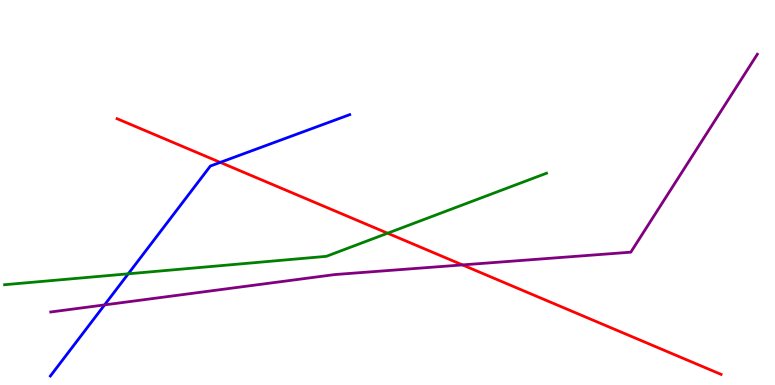[{'lines': ['blue', 'red'], 'intersections': [{'x': 2.84, 'y': 5.78}]}, {'lines': ['green', 'red'], 'intersections': [{'x': 5.0, 'y': 3.94}]}, {'lines': ['purple', 'red'], 'intersections': [{'x': 5.97, 'y': 3.12}]}, {'lines': ['blue', 'green'], 'intersections': [{'x': 1.65, 'y': 2.89}]}, {'lines': ['blue', 'purple'], 'intersections': [{'x': 1.35, 'y': 2.08}]}, {'lines': ['green', 'purple'], 'intersections': []}]